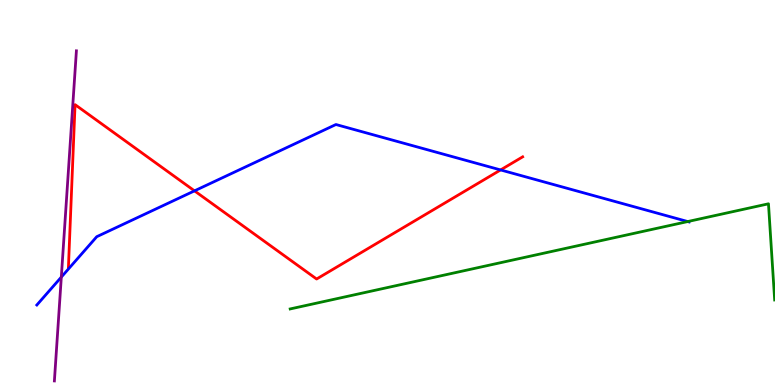[{'lines': ['blue', 'red'], 'intersections': [{'x': 2.51, 'y': 5.04}, {'x': 6.46, 'y': 5.59}]}, {'lines': ['green', 'red'], 'intersections': []}, {'lines': ['purple', 'red'], 'intersections': []}, {'lines': ['blue', 'green'], 'intersections': [{'x': 8.87, 'y': 4.25}]}, {'lines': ['blue', 'purple'], 'intersections': [{'x': 0.791, 'y': 2.8}]}, {'lines': ['green', 'purple'], 'intersections': []}]